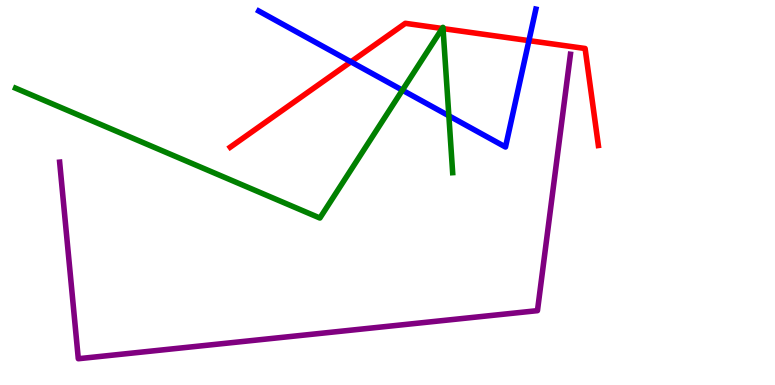[{'lines': ['blue', 'red'], 'intersections': [{'x': 4.53, 'y': 8.39}, {'x': 6.83, 'y': 8.94}]}, {'lines': ['green', 'red'], 'intersections': [{'x': 5.71, 'y': 9.26}, {'x': 5.72, 'y': 9.26}]}, {'lines': ['purple', 'red'], 'intersections': []}, {'lines': ['blue', 'green'], 'intersections': [{'x': 5.19, 'y': 7.66}, {'x': 5.79, 'y': 6.99}]}, {'lines': ['blue', 'purple'], 'intersections': []}, {'lines': ['green', 'purple'], 'intersections': []}]